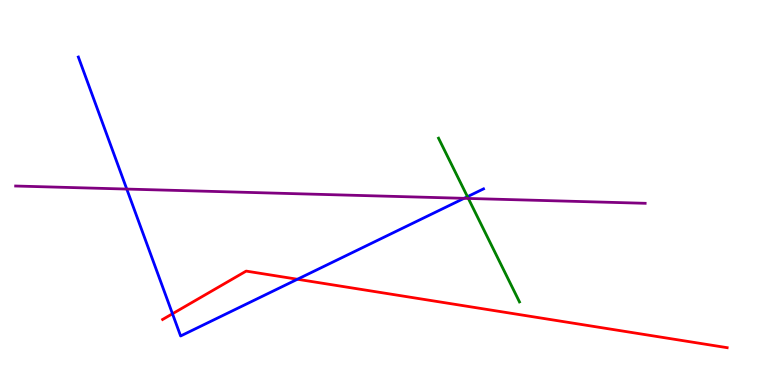[{'lines': ['blue', 'red'], 'intersections': [{'x': 2.23, 'y': 1.85}, {'x': 3.84, 'y': 2.75}]}, {'lines': ['green', 'red'], 'intersections': []}, {'lines': ['purple', 'red'], 'intersections': []}, {'lines': ['blue', 'green'], 'intersections': [{'x': 6.03, 'y': 4.89}]}, {'lines': ['blue', 'purple'], 'intersections': [{'x': 1.64, 'y': 5.09}, {'x': 5.99, 'y': 4.85}]}, {'lines': ['green', 'purple'], 'intersections': [{'x': 6.04, 'y': 4.85}]}]